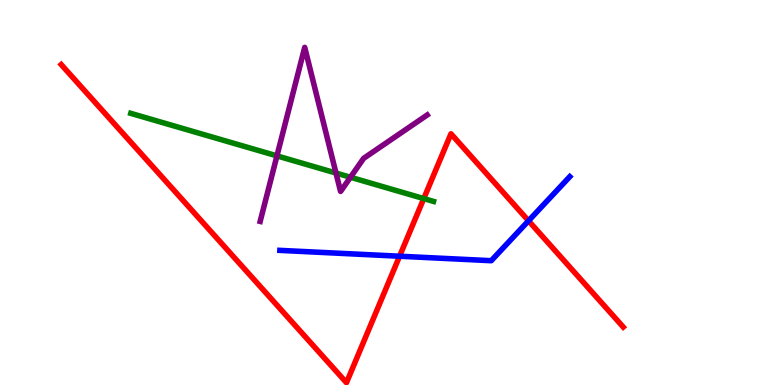[{'lines': ['blue', 'red'], 'intersections': [{'x': 5.16, 'y': 3.34}, {'x': 6.82, 'y': 4.26}]}, {'lines': ['green', 'red'], 'intersections': [{'x': 5.47, 'y': 4.84}]}, {'lines': ['purple', 'red'], 'intersections': []}, {'lines': ['blue', 'green'], 'intersections': []}, {'lines': ['blue', 'purple'], 'intersections': []}, {'lines': ['green', 'purple'], 'intersections': [{'x': 3.57, 'y': 5.95}, {'x': 4.34, 'y': 5.51}, {'x': 4.52, 'y': 5.4}]}]